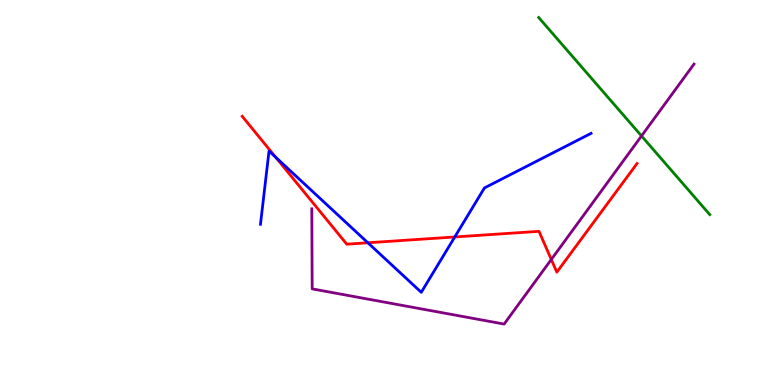[{'lines': ['blue', 'red'], 'intersections': [{'x': 3.56, 'y': 5.92}, {'x': 4.75, 'y': 3.69}, {'x': 5.87, 'y': 3.85}]}, {'lines': ['green', 'red'], 'intersections': []}, {'lines': ['purple', 'red'], 'intersections': [{'x': 7.11, 'y': 3.26}]}, {'lines': ['blue', 'green'], 'intersections': []}, {'lines': ['blue', 'purple'], 'intersections': []}, {'lines': ['green', 'purple'], 'intersections': [{'x': 8.28, 'y': 6.47}]}]